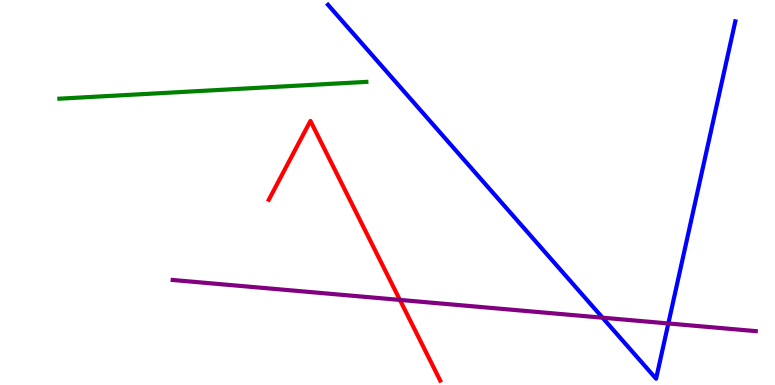[{'lines': ['blue', 'red'], 'intersections': []}, {'lines': ['green', 'red'], 'intersections': []}, {'lines': ['purple', 'red'], 'intersections': [{'x': 5.16, 'y': 2.21}]}, {'lines': ['blue', 'green'], 'intersections': []}, {'lines': ['blue', 'purple'], 'intersections': [{'x': 7.77, 'y': 1.75}, {'x': 8.62, 'y': 1.6}]}, {'lines': ['green', 'purple'], 'intersections': []}]